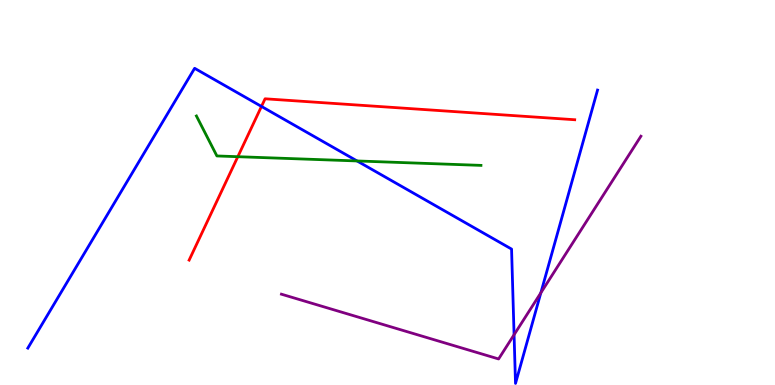[{'lines': ['blue', 'red'], 'intersections': [{'x': 3.37, 'y': 7.24}]}, {'lines': ['green', 'red'], 'intersections': [{'x': 3.07, 'y': 5.93}]}, {'lines': ['purple', 'red'], 'intersections': []}, {'lines': ['blue', 'green'], 'intersections': [{'x': 4.61, 'y': 5.82}]}, {'lines': ['blue', 'purple'], 'intersections': [{'x': 6.63, 'y': 1.31}, {'x': 6.98, 'y': 2.39}]}, {'lines': ['green', 'purple'], 'intersections': []}]